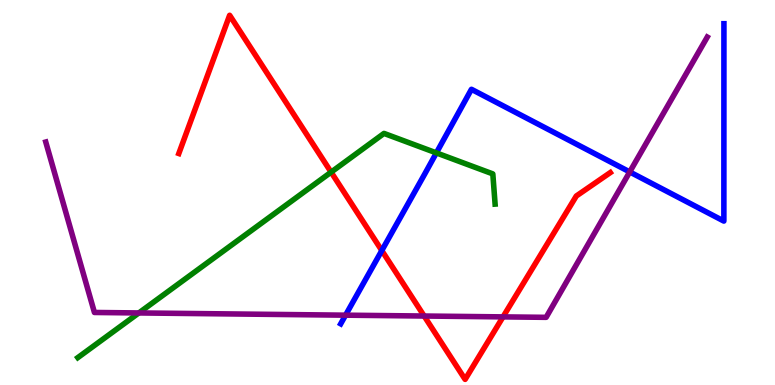[{'lines': ['blue', 'red'], 'intersections': [{'x': 4.93, 'y': 3.49}]}, {'lines': ['green', 'red'], 'intersections': [{'x': 4.27, 'y': 5.53}]}, {'lines': ['purple', 'red'], 'intersections': [{'x': 5.47, 'y': 1.79}, {'x': 6.49, 'y': 1.77}]}, {'lines': ['blue', 'green'], 'intersections': [{'x': 5.63, 'y': 6.03}]}, {'lines': ['blue', 'purple'], 'intersections': [{'x': 4.46, 'y': 1.81}, {'x': 8.13, 'y': 5.53}]}, {'lines': ['green', 'purple'], 'intersections': [{'x': 1.79, 'y': 1.87}]}]